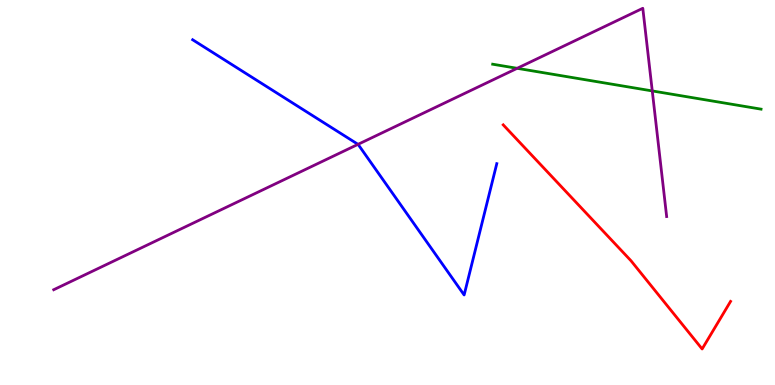[{'lines': ['blue', 'red'], 'intersections': []}, {'lines': ['green', 'red'], 'intersections': []}, {'lines': ['purple', 'red'], 'intersections': []}, {'lines': ['blue', 'green'], 'intersections': []}, {'lines': ['blue', 'purple'], 'intersections': [{'x': 4.62, 'y': 6.25}]}, {'lines': ['green', 'purple'], 'intersections': [{'x': 6.67, 'y': 8.23}, {'x': 8.42, 'y': 7.64}]}]